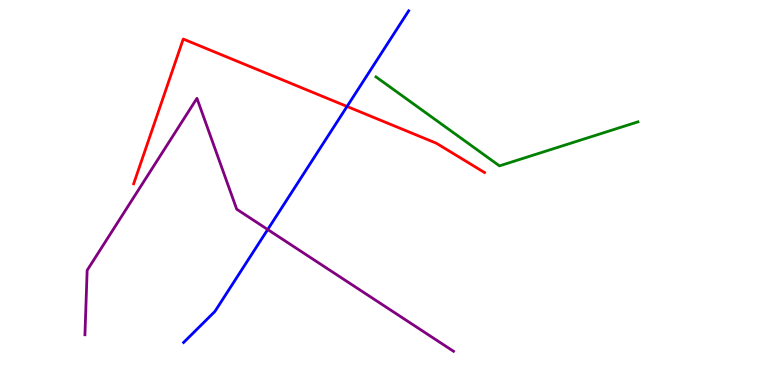[{'lines': ['blue', 'red'], 'intersections': [{'x': 4.48, 'y': 7.23}]}, {'lines': ['green', 'red'], 'intersections': []}, {'lines': ['purple', 'red'], 'intersections': []}, {'lines': ['blue', 'green'], 'intersections': []}, {'lines': ['blue', 'purple'], 'intersections': [{'x': 3.45, 'y': 4.04}]}, {'lines': ['green', 'purple'], 'intersections': []}]